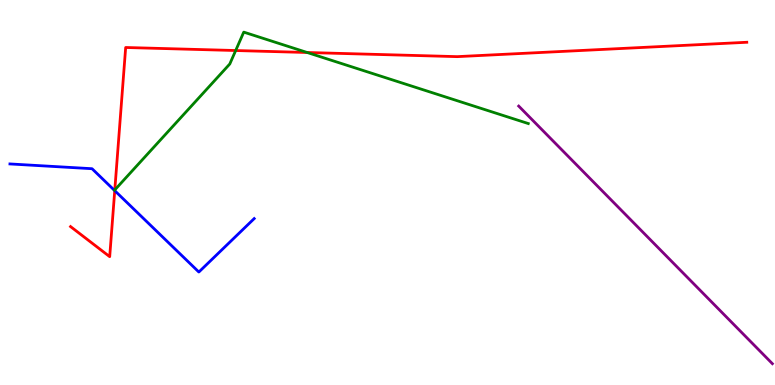[{'lines': ['blue', 'red'], 'intersections': [{'x': 1.48, 'y': 5.05}]}, {'lines': ['green', 'red'], 'intersections': [{'x': 1.48, 'y': 5.07}, {'x': 3.04, 'y': 8.69}, {'x': 3.96, 'y': 8.64}]}, {'lines': ['purple', 'red'], 'intersections': []}, {'lines': ['blue', 'green'], 'intersections': []}, {'lines': ['blue', 'purple'], 'intersections': []}, {'lines': ['green', 'purple'], 'intersections': []}]